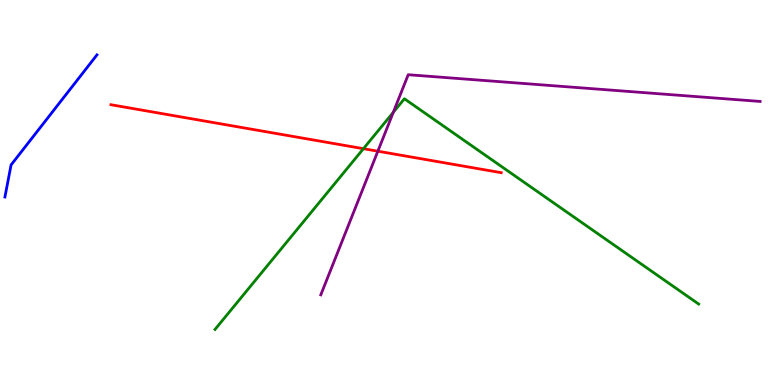[{'lines': ['blue', 'red'], 'intersections': []}, {'lines': ['green', 'red'], 'intersections': [{'x': 4.69, 'y': 6.14}]}, {'lines': ['purple', 'red'], 'intersections': [{'x': 4.88, 'y': 6.07}]}, {'lines': ['blue', 'green'], 'intersections': []}, {'lines': ['blue', 'purple'], 'intersections': []}, {'lines': ['green', 'purple'], 'intersections': [{'x': 5.07, 'y': 7.08}]}]